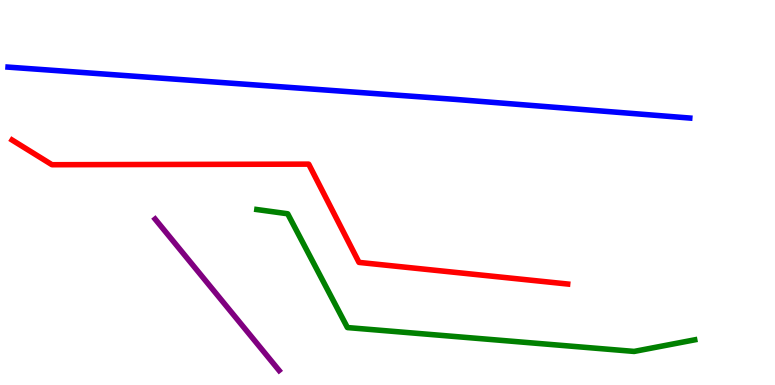[{'lines': ['blue', 'red'], 'intersections': []}, {'lines': ['green', 'red'], 'intersections': []}, {'lines': ['purple', 'red'], 'intersections': []}, {'lines': ['blue', 'green'], 'intersections': []}, {'lines': ['blue', 'purple'], 'intersections': []}, {'lines': ['green', 'purple'], 'intersections': []}]